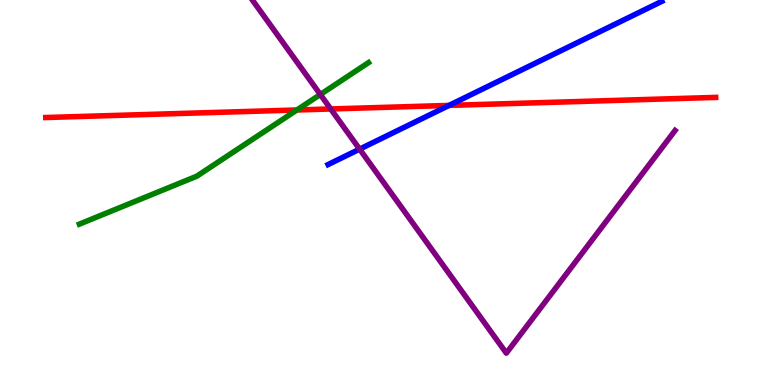[{'lines': ['blue', 'red'], 'intersections': [{'x': 5.79, 'y': 7.26}]}, {'lines': ['green', 'red'], 'intersections': [{'x': 3.83, 'y': 7.14}]}, {'lines': ['purple', 'red'], 'intersections': [{'x': 4.27, 'y': 7.17}]}, {'lines': ['blue', 'green'], 'intersections': []}, {'lines': ['blue', 'purple'], 'intersections': [{'x': 4.64, 'y': 6.13}]}, {'lines': ['green', 'purple'], 'intersections': [{'x': 4.13, 'y': 7.55}]}]